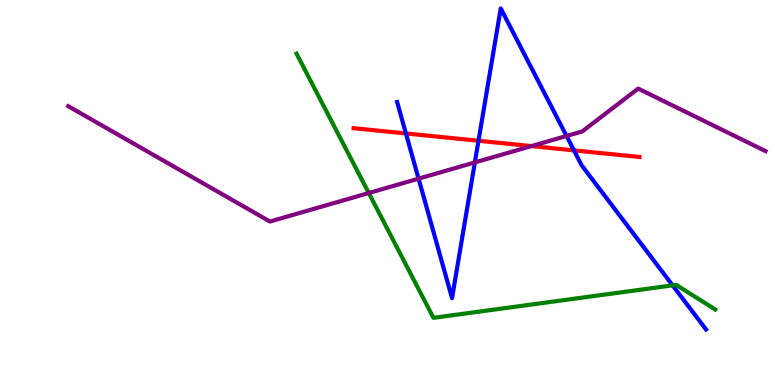[{'lines': ['blue', 'red'], 'intersections': [{'x': 5.24, 'y': 6.53}, {'x': 6.17, 'y': 6.34}, {'x': 7.41, 'y': 6.09}]}, {'lines': ['green', 'red'], 'intersections': []}, {'lines': ['purple', 'red'], 'intersections': [{'x': 6.86, 'y': 6.21}]}, {'lines': ['blue', 'green'], 'intersections': [{'x': 8.68, 'y': 2.59}]}, {'lines': ['blue', 'purple'], 'intersections': [{'x': 5.4, 'y': 5.36}, {'x': 6.13, 'y': 5.78}, {'x': 7.31, 'y': 6.47}]}, {'lines': ['green', 'purple'], 'intersections': [{'x': 4.76, 'y': 4.99}]}]